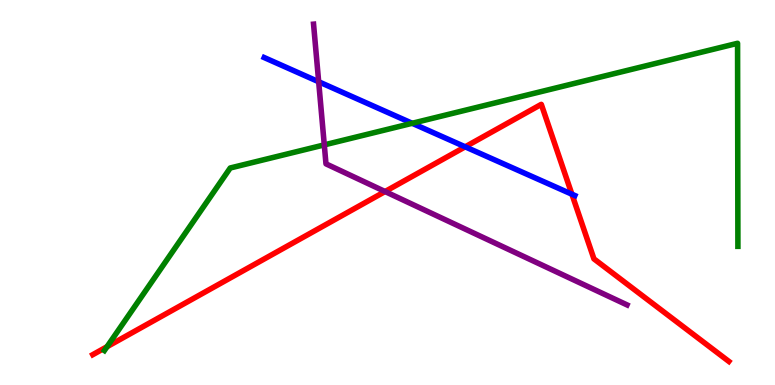[{'lines': ['blue', 'red'], 'intersections': [{'x': 6.0, 'y': 6.19}, {'x': 7.38, 'y': 4.96}]}, {'lines': ['green', 'red'], 'intersections': [{'x': 1.38, 'y': 0.995}]}, {'lines': ['purple', 'red'], 'intersections': [{'x': 4.97, 'y': 5.02}]}, {'lines': ['blue', 'green'], 'intersections': [{'x': 5.32, 'y': 6.8}]}, {'lines': ['blue', 'purple'], 'intersections': [{'x': 4.11, 'y': 7.88}]}, {'lines': ['green', 'purple'], 'intersections': [{'x': 4.18, 'y': 6.24}]}]